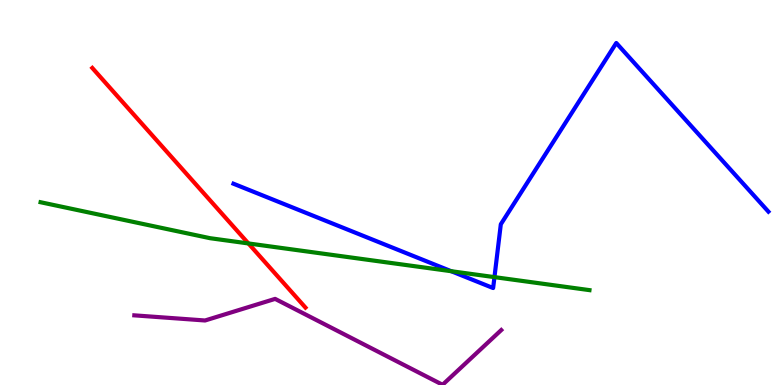[{'lines': ['blue', 'red'], 'intersections': []}, {'lines': ['green', 'red'], 'intersections': [{'x': 3.21, 'y': 3.68}]}, {'lines': ['purple', 'red'], 'intersections': []}, {'lines': ['blue', 'green'], 'intersections': [{'x': 5.82, 'y': 2.96}, {'x': 6.38, 'y': 2.8}]}, {'lines': ['blue', 'purple'], 'intersections': []}, {'lines': ['green', 'purple'], 'intersections': []}]